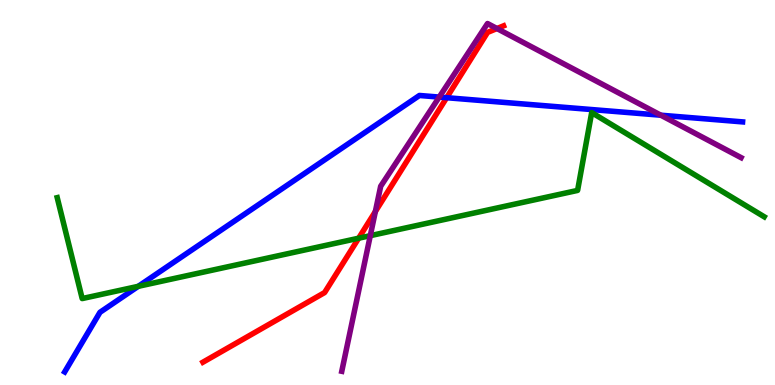[{'lines': ['blue', 'red'], 'intersections': [{'x': 5.76, 'y': 7.46}]}, {'lines': ['green', 'red'], 'intersections': [{'x': 4.63, 'y': 3.81}]}, {'lines': ['purple', 'red'], 'intersections': [{'x': 4.84, 'y': 4.51}, {'x': 6.41, 'y': 9.26}]}, {'lines': ['blue', 'green'], 'intersections': [{'x': 1.78, 'y': 2.56}]}, {'lines': ['blue', 'purple'], 'intersections': [{'x': 5.67, 'y': 7.48}, {'x': 8.53, 'y': 7.01}]}, {'lines': ['green', 'purple'], 'intersections': [{'x': 4.78, 'y': 3.88}]}]